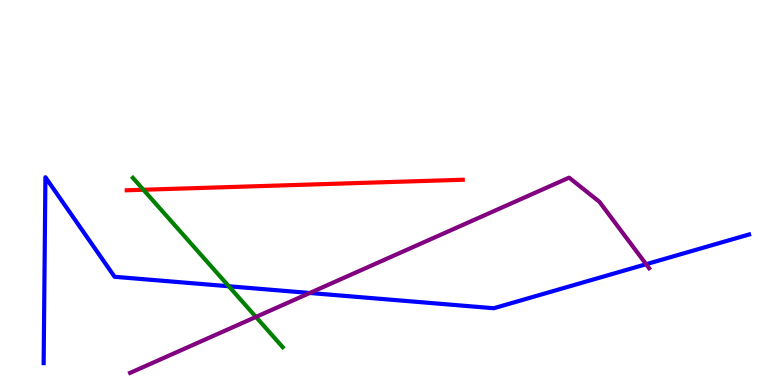[{'lines': ['blue', 'red'], 'intersections': []}, {'lines': ['green', 'red'], 'intersections': [{'x': 1.85, 'y': 5.07}]}, {'lines': ['purple', 'red'], 'intersections': []}, {'lines': ['blue', 'green'], 'intersections': [{'x': 2.95, 'y': 2.56}]}, {'lines': ['blue', 'purple'], 'intersections': [{'x': 4.0, 'y': 2.39}, {'x': 8.34, 'y': 3.14}]}, {'lines': ['green', 'purple'], 'intersections': [{'x': 3.3, 'y': 1.77}]}]